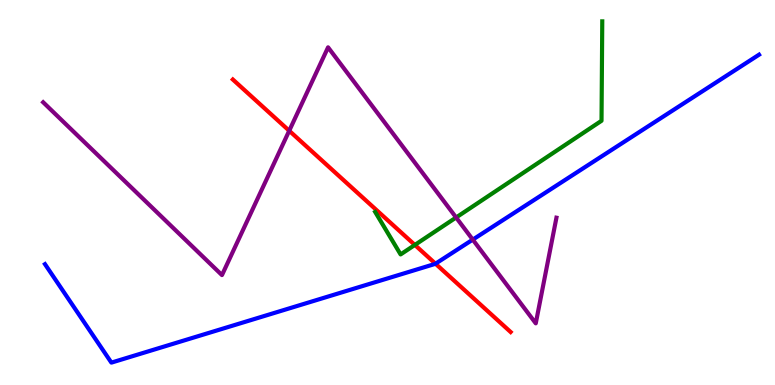[{'lines': ['blue', 'red'], 'intersections': [{'x': 5.62, 'y': 3.15}]}, {'lines': ['green', 'red'], 'intersections': [{'x': 5.35, 'y': 3.64}]}, {'lines': ['purple', 'red'], 'intersections': [{'x': 3.73, 'y': 6.6}]}, {'lines': ['blue', 'green'], 'intersections': []}, {'lines': ['blue', 'purple'], 'intersections': [{'x': 6.1, 'y': 3.78}]}, {'lines': ['green', 'purple'], 'intersections': [{'x': 5.89, 'y': 4.35}]}]